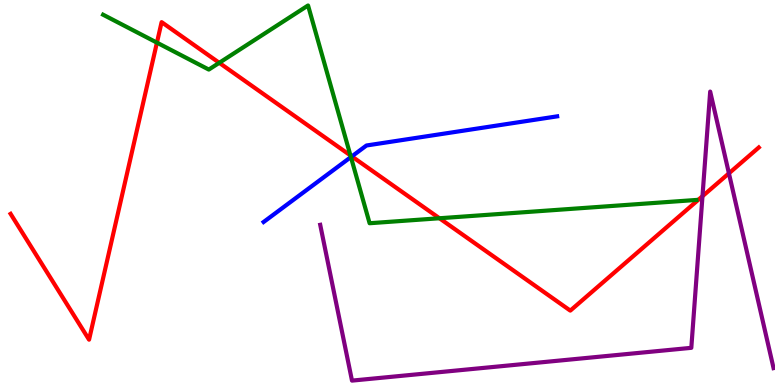[{'lines': ['blue', 'red'], 'intersections': [{'x': 4.54, 'y': 5.94}]}, {'lines': ['green', 'red'], 'intersections': [{'x': 2.02, 'y': 8.89}, {'x': 2.83, 'y': 8.37}, {'x': 4.52, 'y': 5.96}, {'x': 5.67, 'y': 4.33}]}, {'lines': ['purple', 'red'], 'intersections': [{'x': 9.06, 'y': 4.9}, {'x': 9.41, 'y': 5.5}]}, {'lines': ['blue', 'green'], 'intersections': [{'x': 4.53, 'y': 5.92}]}, {'lines': ['blue', 'purple'], 'intersections': []}, {'lines': ['green', 'purple'], 'intersections': []}]